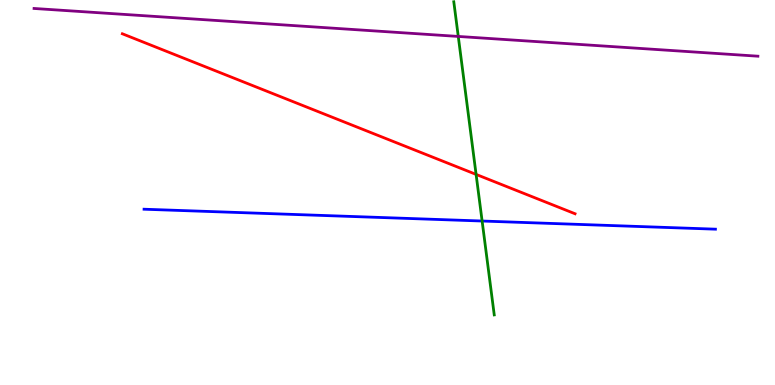[{'lines': ['blue', 'red'], 'intersections': []}, {'lines': ['green', 'red'], 'intersections': [{'x': 6.14, 'y': 5.47}]}, {'lines': ['purple', 'red'], 'intersections': []}, {'lines': ['blue', 'green'], 'intersections': [{'x': 6.22, 'y': 4.26}]}, {'lines': ['blue', 'purple'], 'intersections': []}, {'lines': ['green', 'purple'], 'intersections': [{'x': 5.91, 'y': 9.05}]}]